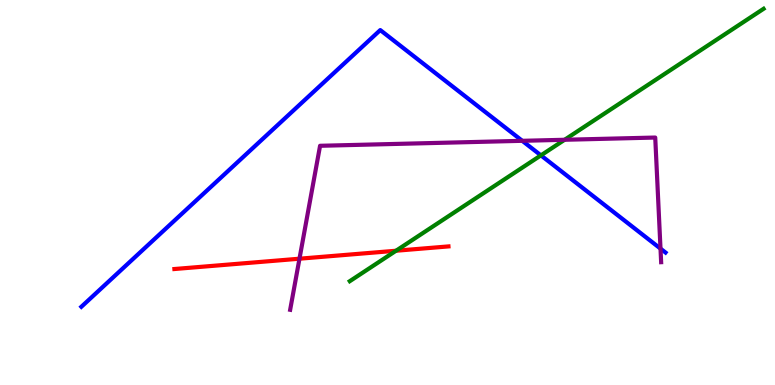[{'lines': ['blue', 'red'], 'intersections': []}, {'lines': ['green', 'red'], 'intersections': [{'x': 5.11, 'y': 3.49}]}, {'lines': ['purple', 'red'], 'intersections': [{'x': 3.86, 'y': 3.28}]}, {'lines': ['blue', 'green'], 'intersections': [{'x': 6.98, 'y': 5.96}]}, {'lines': ['blue', 'purple'], 'intersections': [{'x': 6.74, 'y': 6.34}, {'x': 8.52, 'y': 3.54}]}, {'lines': ['green', 'purple'], 'intersections': [{'x': 7.29, 'y': 6.37}]}]